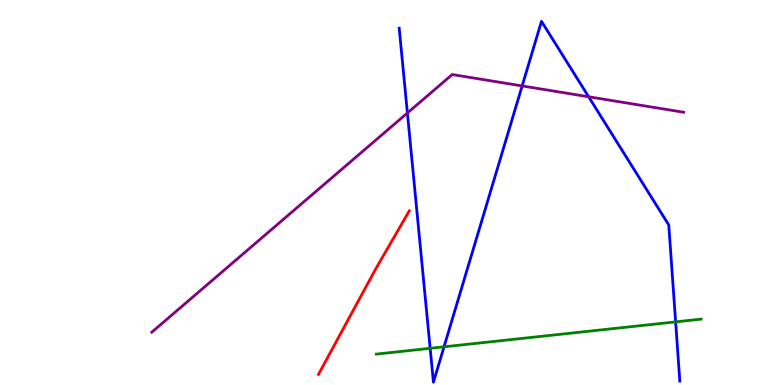[{'lines': ['blue', 'red'], 'intersections': []}, {'lines': ['green', 'red'], 'intersections': []}, {'lines': ['purple', 'red'], 'intersections': []}, {'lines': ['blue', 'green'], 'intersections': [{'x': 5.55, 'y': 0.953}, {'x': 5.73, 'y': 0.992}, {'x': 8.72, 'y': 1.64}]}, {'lines': ['blue', 'purple'], 'intersections': [{'x': 5.26, 'y': 7.07}, {'x': 6.74, 'y': 7.77}, {'x': 7.6, 'y': 7.49}]}, {'lines': ['green', 'purple'], 'intersections': []}]